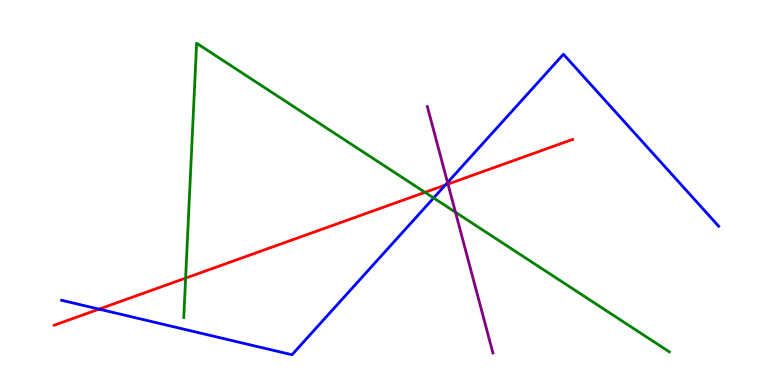[{'lines': ['blue', 'red'], 'intersections': [{'x': 1.28, 'y': 1.97}, {'x': 5.75, 'y': 5.19}]}, {'lines': ['green', 'red'], 'intersections': [{'x': 2.4, 'y': 2.78}, {'x': 5.48, 'y': 5.0}]}, {'lines': ['purple', 'red'], 'intersections': [{'x': 5.78, 'y': 5.22}]}, {'lines': ['blue', 'green'], 'intersections': [{'x': 5.6, 'y': 4.86}]}, {'lines': ['blue', 'purple'], 'intersections': [{'x': 5.78, 'y': 5.26}]}, {'lines': ['green', 'purple'], 'intersections': [{'x': 5.88, 'y': 4.49}]}]